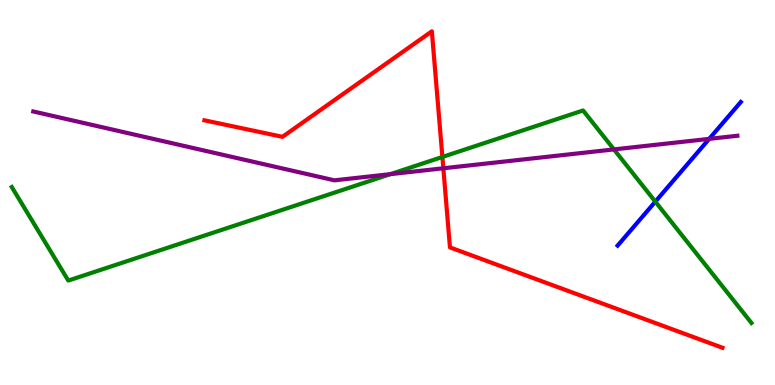[{'lines': ['blue', 'red'], 'intersections': []}, {'lines': ['green', 'red'], 'intersections': [{'x': 5.71, 'y': 5.92}]}, {'lines': ['purple', 'red'], 'intersections': [{'x': 5.72, 'y': 5.63}]}, {'lines': ['blue', 'green'], 'intersections': [{'x': 8.46, 'y': 4.76}]}, {'lines': ['blue', 'purple'], 'intersections': [{'x': 9.15, 'y': 6.39}]}, {'lines': ['green', 'purple'], 'intersections': [{'x': 5.04, 'y': 5.48}, {'x': 7.92, 'y': 6.12}]}]